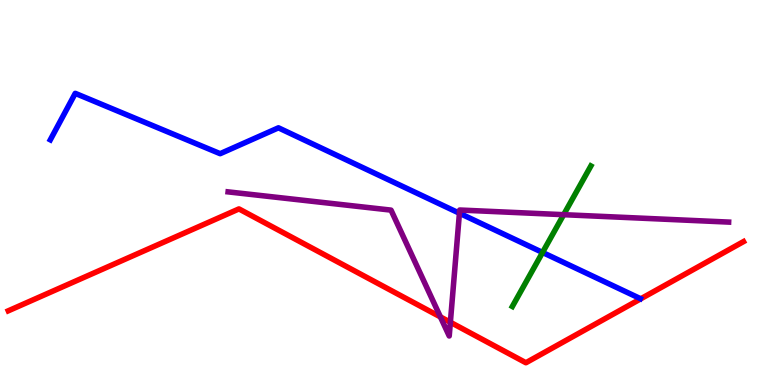[{'lines': ['blue', 'red'], 'intersections': []}, {'lines': ['green', 'red'], 'intersections': []}, {'lines': ['purple', 'red'], 'intersections': [{'x': 5.68, 'y': 1.77}, {'x': 5.81, 'y': 1.63}]}, {'lines': ['blue', 'green'], 'intersections': [{'x': 7.0, 'y': 3.44}]}, {'lines': ['blue', 'purple'], 'intersections': [{'x': 5.93, 'y': 4.46}]}, {'lines': ['green', 'purple'], 'intersections': [{'x': 7.27, 'y': 4.42}]}]